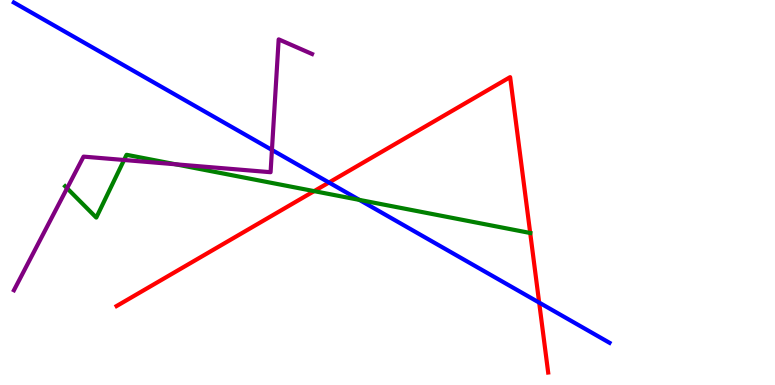[{'lines': ['blue', 'red'], 'intersections': [{'x': 4.24, 'y': 5.26}, {'x': 6.96, 'y': 2.14}]}, {'lines': ['green', 'red'], 'intersections': [{'x': 4.05, 'y': 5.04}, {'x': 6.84, 'y': 3.95}]}, {'lines': ['purple', 'red'], 'intersections': []}, {'lines': ['blue', 'green'], 'intersections': [{'x': 4.64, 'y': 4.81}]}, {'lines': ['blue', 'purple'], 'intersections': [{'x': 3.51, 'y': 6.11}]}, {'lines': ['green', 'purple'], 'intersections': [{'x': 0.866, 'y': 5.11}, {'x': 1.6, 'y': 5.84}, {'x': 2.27, 'y': 5.73}]}]